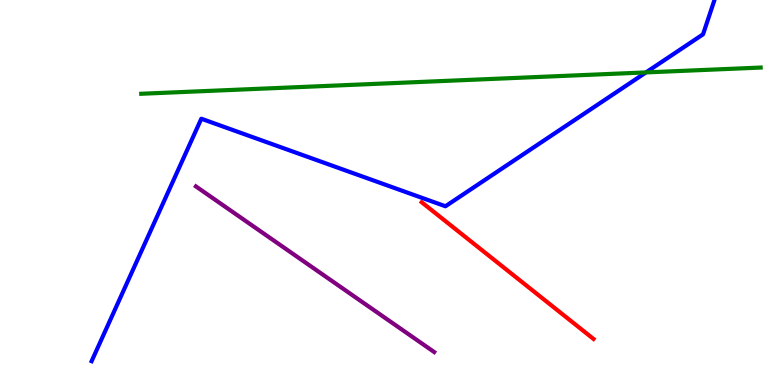[{'lines': ['blue', 'red'], 'intersections': []}, {'lines': ['green', 'red'], 'intersections': []}, {'lines': ['purple', 'red'], 'intersections': []}, {'lines': ['blue', 'green'], 'intersections': [{'x': 8.34, 'y': 8.12}]}, {'lines': ['blue', 'purple'], 'intersections': []}, {'lines': ['green', 'purple'], 'intersections': []}]